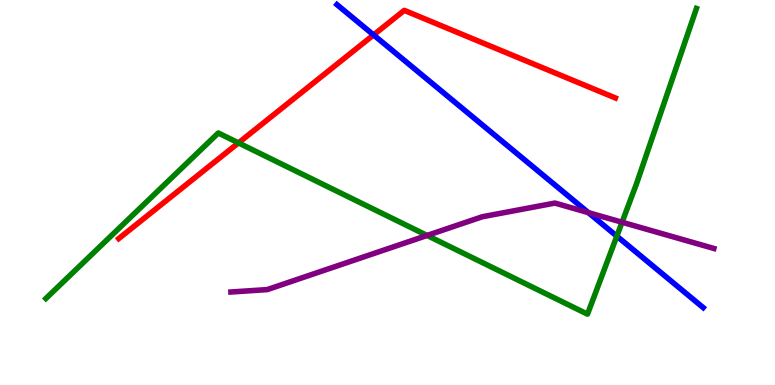[{'lines': ['blue', 'red'], 'intersections': [{'x': 4.82, 'y': 9.09}]}, {'lines': ['green', 'red'], 'intersections': [{'x': 3.08, 'y': 6.29}]}, {'lines': ['purple', 'red'], 'intersections': []}, {'lines': ['blue', 'green'], 'intersections': [{'x': 7.96, 'y': 3.87}]}, {'lines': ['blue', 'purple'], 'intersections': [{'x': 7.59, 'y': 4.48}]}, {'lines': ['green', 'purple'], 'intersections': [{'x': 5.51, 'y': 3.88}, {'x': 8.03, 'y': 4.23}]}]